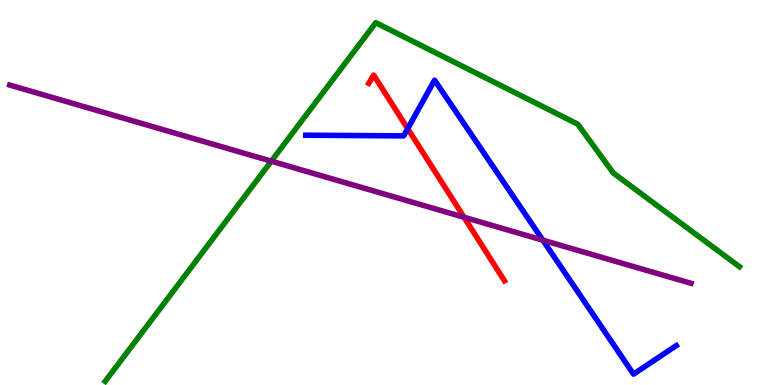[{'lines': ['blue', 'red'], 'intersections': [{'x': 5.26, 'y': 6.66}]}, {'lines': ['green', 'red'], 'intersections': []}, {'lines': ['purple', 'red'], 'intersections': [{'x': 5.99, 'y': 4.36}]}, {'lines': ['blue', 'green'], 'intersections': []}, {'lines': ['blue', 'purple'], 'intersections': [{'x': 7.0, 'y': 3.76}]}, {'lines': ['green', 'purple'], 'intersections': [{'x': 3.5, 'y': 5.81}]}]